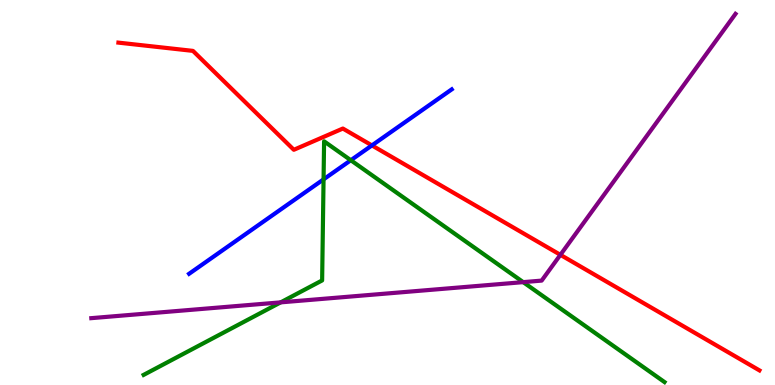[{'lines': ['blue', 'red'], 'intersections': [{'x': 4.8, 'y': 6.22}]}, {'lines': ['green', 'red'], 'intersections': []}, {'lines': ['purple', 'red'], 'intersections': [{'x': 7.23, 'y': 3.38}]}, {'lines': ['blue', 'green'], 'intersections': [{'x': 4.17, 'y': 5.34}, {'x': 4.53, 'y': 5.84}]}, {'lines': ['blue', 'purple'], 'intersections': []}, {'lines': ['green', 'purple'], 'intersections': [{'x': 3.62, 'y': 2.15}, {'x': 6.75, 'y': 2.67}]}]